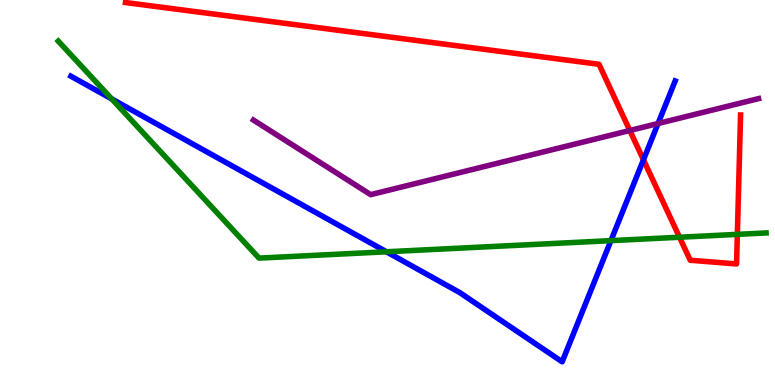[{'lines': ['blue', 'red'], 'intersections': [{'x': 8.3, 'y': 5.85}]}, {'lines': ['green', 'red'], 'intersections': [{'x': 8.77, 'y': 3.84}, {'x': 9.51, 'y': 3.91}]}, {'lines': ['purple', 'red'], 'intersections': [{'x': 8.13, 'y': 6.61}]}, {'lines': ['blue', 'green'], 'intersections': [{'x': 1.44, 'y': 7.43}, {'x': 4.99, 'y': 3.46}, {'x': 7.88, 'y': 3.75}]}, {'lines': ['blue', 'purple'], 'intersections': [{'x': 8.49, 'y': 6.79}]}, {'lines': ['green', 'purple'], 'intersections': []}]